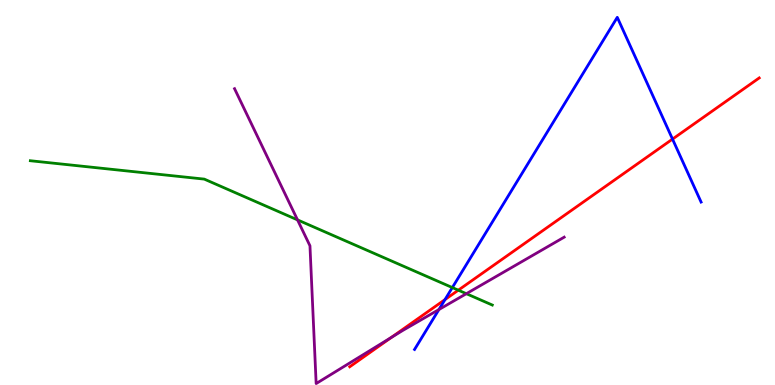[{'lines': ['blue', 'red'], 'intersections': [{'x': 5.74, 'y': 2.22}, {'x': 8.68, 'y': 6.39}]}, {'lines': ['green', 'red'], 'intersections': [{'x': 5.91, 'y': 2.46}]}, {'lines': ['purple', 'red'], 'intersections': [{'x': 5.05, 'y': 1.23}]}, {'lines': ['blue', 'green'], 'intersections': [{'x': 5.84, 'y': 2.53}]}, {'lines': ['blue', 'purple'], 'intersections': [{'x': 5.66, 'y': 1.96}]}, {'lines': ['green', 'purple'], 'intersections': [{'x': 3.84, 'y': 4.29}, {'x': 6.02, 'y': 2.37}]}]